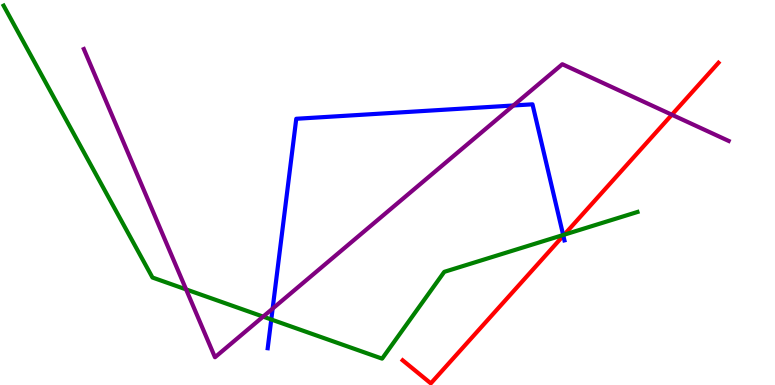[{'lines': ['blue', 'red'], 'intersections': [{'x': 7.27, 'y': 3.88}]}, {'lines': ['green', 'red'], 'intersections': [{'x': 7.28, 'y': 3.9}]}, {'lines': ['purple', 'red'], 'intersections': [{'x': 8.67, 'y': 7.02}]}, {'lines': ['blue', 'green'], 'intersections': [{'x': 3.5, 'y': 1.7}, {'x': 7.27, 'y': 3.9}]}, {'lines': ['blue', 'purple'], 'intersections': [{'x': 3.52, 'y': 1.98}, {'x': 6.62, 'y': 7.26}]}, {'lines': ['green', 'purple'], 'intersections': [{'x': 2.4, 'y': 2.48}, {'x': 3.4, 'y': 1.78}]}]